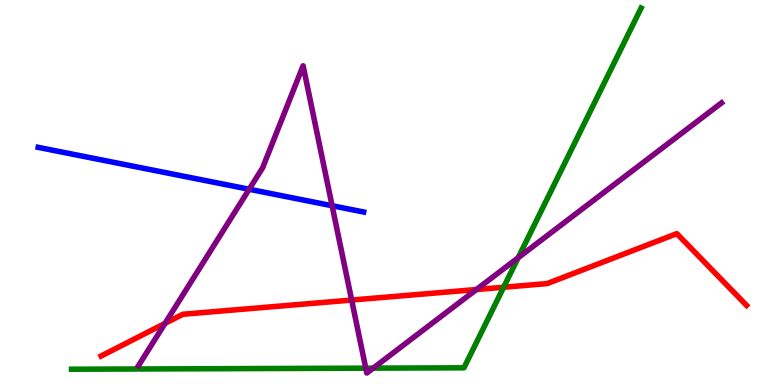[{'lines': ['blue', 'red'], 'intersections': []}, {'lines': ['green', 'red'], 'intersections': [{'x': 6.5, 'y': 2.54}]}, {'lines': ['purple', 'red'], 'intersections': [{'x': 2.13, 'y': 1.6}, {'x': 4.54, 'y': 2.21}, {'x': 6.15, 'y': 2.48}]}, {'lines': ['blue', 'green'], 'intersections': []}, {'lines': ['blue', 'purple'], 'intersections': [{'x': 3.21, 'y': 5.08}, {'x': 4.29, 'y': 4.66}]}, {'lines': ['green', 'purple'], 'intersections': [{'x': 4.72, 'y': 0.437}, {'x': 4.82, 'y': 0.438}, {'x': 6.69, 'y': 3.31}]}]